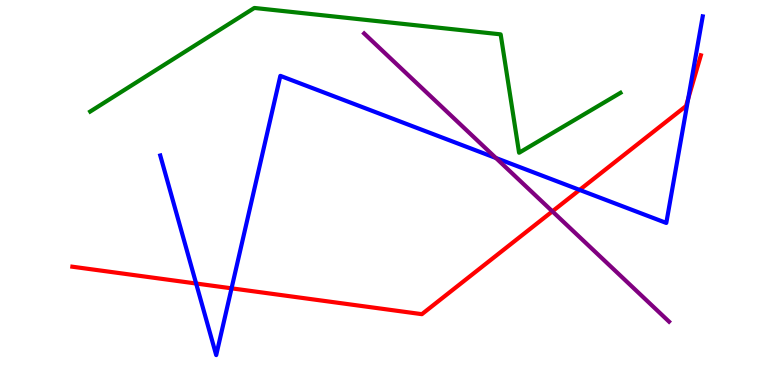[{'lines': ['blue', 'red'], 'intersections': [{'x': 2.53, 'y': 2.64}, {'x': 2.99, 'y': 2.51}, {'x': 7.48, 'y': 5.07}, {'x': 8.88, 'y': 7.44}]}, {'lines': ['green', 'red'], 'intersections': []}, {'lines': ['purple', 'red'], 'intersections': [{'x': 7.13, 'y': 4.51}]}, {'lines': ['blue', 'green'], 'intersections': []}, {'lines': ['blue', 'purple'], 'intersections': [{'x': 6.4, 'y': 5.9}]}, {'lines': ['green', 'purple'], 'intersections': []}]